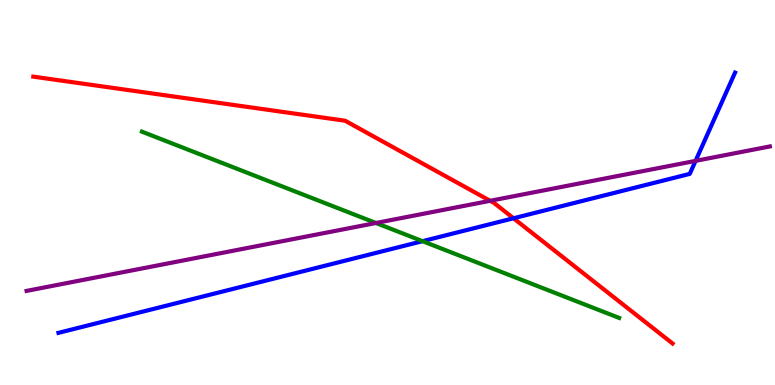[{'lines': ['blue', 'red'], 'intersections': [{'x': 6.63, 'y': 4.33}]}, {'lines': ['green', 'red'], 'intersections': []}, {'lines': ['purple', 'red'], 'intersections': [{'x': 6.32, 'y': 4.78}]}, {'lines': ['blue', 'green'], 'intersections': [{'x': 5.45, 'y': 3.74}]}, {'lines': ['blue', 'purple'], 'intersections': [{'x': 8.98, 'y': 5.82}]}, {'lines': ['green', 'purple'], 'intersections': [{'x': 4.85, 'y': 4.21}]}]